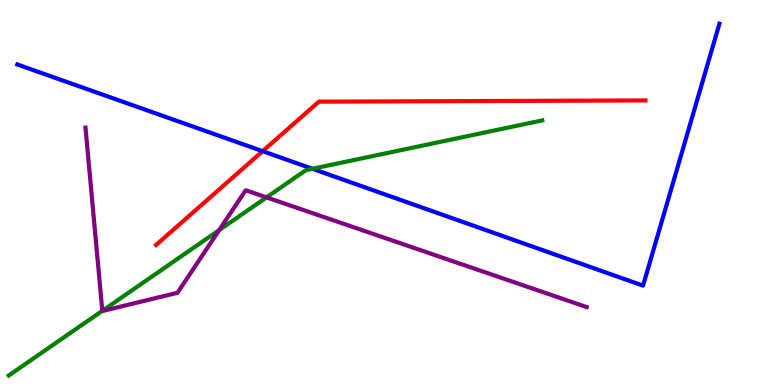[{'lines': ['blue', 'red'], 'intersections': [{'x': 3.39, 'y': 6.07}]}, {'lines': ['green', 'red'], 'intersections': []}, {'lines': ['purple', 'red'], 'intersections': []}, {'lines': ['blue', 'green'], 'intersections': [{'x': 4.03, 'y': 5.62}]}, {'lines': ['blue', 'purple'], 'intersections': []}, {'lines': ['green', 'purple'], 'intersections': [{'x': 1.32, 'y': 1.93}, {'x': 2.83, 'y': 4.02}, {'x': 3.44, 'y': 4.87}]}]